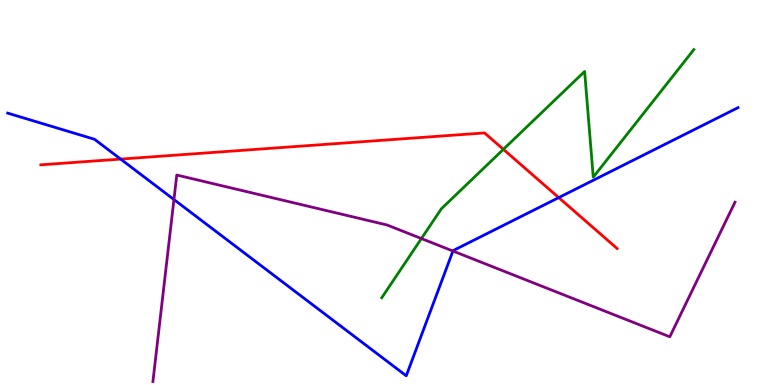[{'lines': ['blue', 'red'], 'intersections': [{'x': 1.56, 'y': 5.87}, {'x': 7.21, 'y': 4.87}]}, {'lines': ['green', 'red'], 'intersections': [{'x': 6.5, 'y': 6.12}]}, {'lines': ['purple', 'red'], 'intersections': []}, {'lines': ['blue', 'green'], 'intersections': []}, {'lines': ['blue', 'purple'], 'intersections': [{'x': 2.24, 'y': 4.82}, {'x': 5.84, 'y': 3.48}]}, {'lines': ['green', 'purple'], 'intersections': [{'x': 5.44, 'y': 3.8}]}]